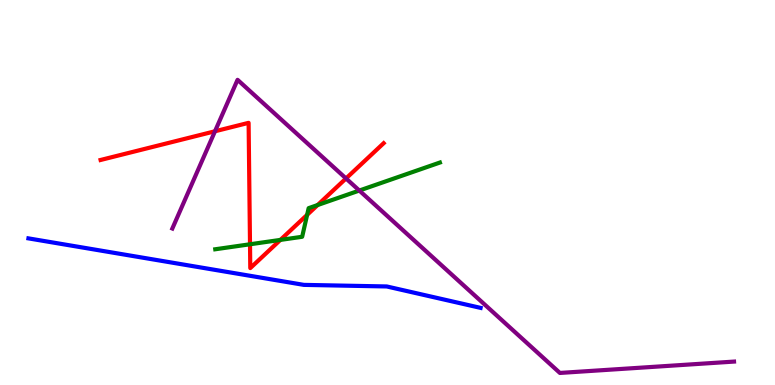[{'lines': ['blue', 'red'], 'intersections': []}, {'lines': ['green', 'red'], 'intersections': [{'x': 3.23, 'y': 3.66}, {'x': 3.62, 'y': 3.77}, {'x': 3.96, 'y': 4.42}, {'x': 4.1, 'y': 4.67}]}, {'lines': ['purple', 'red'], 'intersections': [{'x': 2.77, 'y': 6.59}, {'x': 4.46, 'y': 5.37}]}, {'lines': ['blue', 'green'], 'intersections': []}, {'lines': ['blue', 'purple'], 'intersections': []}, {'lines': ['green', 'purple'], 'intersections': [{'x': 4.64, 'y': 5.05}]}]